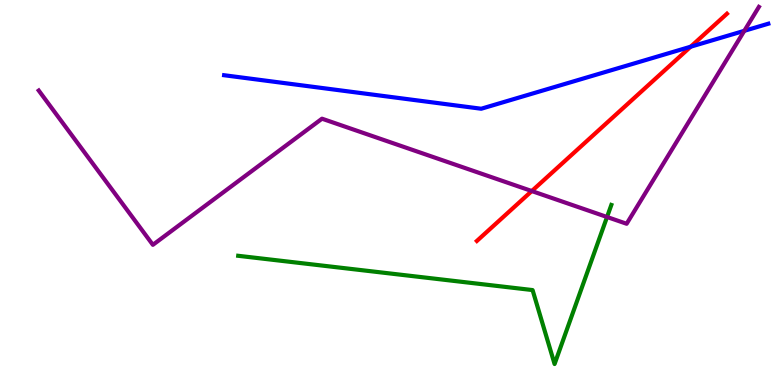[{'lines': ['blue', 'red'], 'intersections': [{'x': 8.91, 'y': 8.79}]}, {'lines': ['green', 'red'], 'intersections': []}, {'lines': ['purple', 'red'], 'intersections': [{'x': 6.86, 'y': 5.04}]}, {'lines': ['blue', 'green'], 'intersections': []}, {'lines': ['blue', 'purple'], 'intersections': [{'x': 9.6, 'y': 9.2}]}, {'lines': ['green', 'purple'], 'intersections': [{'x': 7.83, 'y': 4.36}]}]